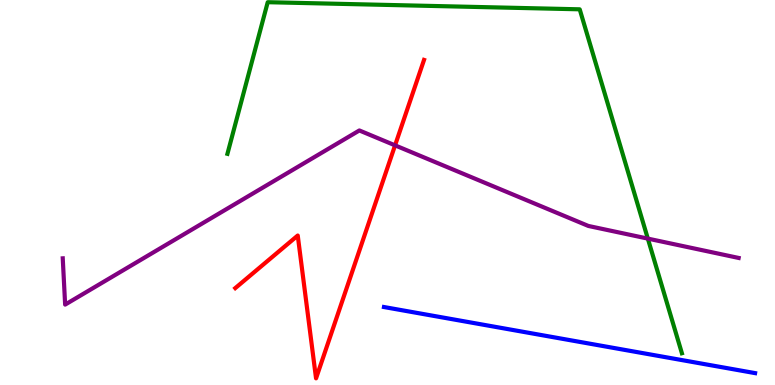[{'lines': ['blue', 'red'], 'intersections': []}, {'lines': ['green', 'red'], 'intersections': []}, {'lines': ['purple', 'red'], 'intersections': [{'x': 5.1, 'y': 6.22}]}, {'lines': ['blue', 'green'], 'intersections': []}, {'lines': ['blue', 'purple'], 'intersections': []}, {'lines': ['green', 'purple'], 'intersections': [{'x': 8.36, 'y': 3.8}]}]